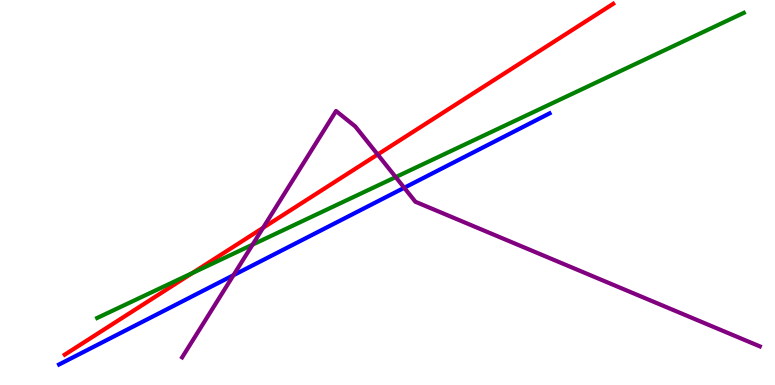[{'lines': ['blue', 'red'], 'intersections': []}, {'lines': ['green', 'red'], 'intersections': [{'x': 2.48, 'y': 2.91}]}, {'lines': ['purple', 'red'], 'intersections': [{'x': 3.39, 'y': 4.08}, {'x': 4.87, 'y': 5.99}]}, {'lines': ['blue', 'green'], 'intersections': []}, {'lines': ['blue', 'purple'], 'intersections': [{'x': 3.01, 'y': 2.85}, {'x': 5.22, 'y': 5.12}]}, {'lines': ['green', 'purple'], 'intersections': [{'x': 3.26, 'y': 3.65}, {'x': 5.11, 'y': 5.4}]}]